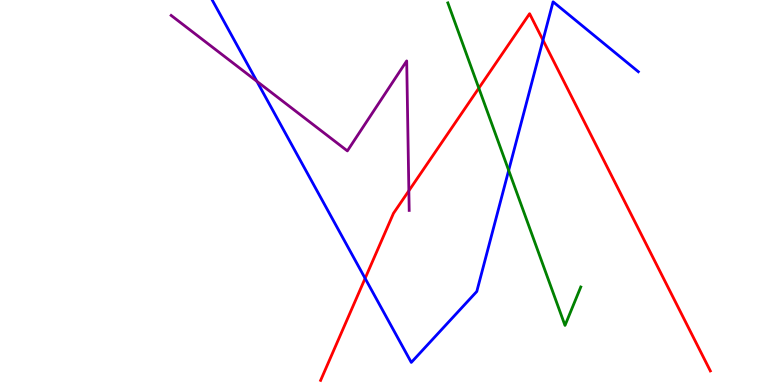[{'lines': ['blue', 'red'], 'intersections': [{'x': 4.71, 'y': 2.77}, {'x': 7.01, 'y': 8.96}]}, {'lines': ['green', 'red'], 'intersections': [{'x': 6.18, 'y': 7.71}]}, {'lines': ['purple', 'red'], 'intersections': [{'x': 5.28, 'y': 5.05}]}, {'lines': ['blue', 'green'], 'intersections': [{'x': 6.56, 'y': 5.57}]}, {'lines': ['blue', 'purple'], 'intersections': [{'x': 3.31, 'y': 7.89}]}, {'lines': ['green', 'purple'], 'intersections': []}]